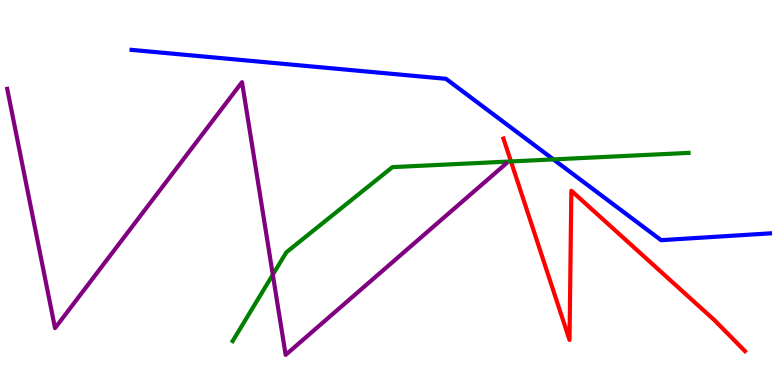[{'lines': ['blue', 'red'], 'intersections': []}, {'lines': ['green', 'red'], 'intersections': [{'x': 6.59, 'y': 5.81}]}, {'lines': ['purple', 'red'], 'intersections': []}, {'lines': ['blue', 'green'], 'intersections': [{'x': 7.14, 'y': 5.86}]}, {'lines': ['blue', 'purple'], 'intersections': []}, {'lines': ['green', 'purple'], 'intersections': [{'x': 3.52, 'y': 2.87}]}]